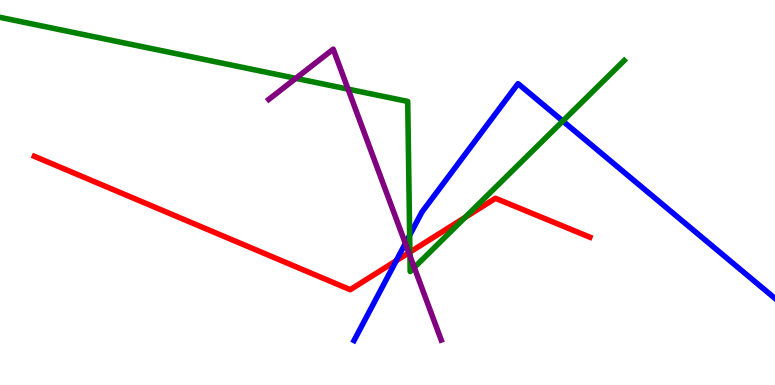[{'lines': ['blue', 'red'], 'intersections': [{'x': 5.11, 'y': 3.23}]}, {'lines': ['green', 'red'], 'intersections': [{'x': 5.29, 'y': 3.45}, {'x': 6.0, 'y': 4.35}]}, {'lines': ['purple', 'red'], 'intersections': [{'x': 5.28, 'y': 3.43}]}, {'lines': ['blue', 'green'], 'intersections': [{'x': 5.29, 'y': 3.89}, {'x': 7.26, 'y': 6.86}]}, {'lines': ['blue', 'purple'], 'intersections': [{'x': 5.23, 'y': 3.68}]}, {'lines': ['green', 'purple'], 'intersections': [{'x': 3.82, 'y': 7.97}, {'x': 4.49, 'y': 7.69}, {'x': 5.29, 'y': 3.36}, {'x': 5.35, 'y': 3.05}]}]